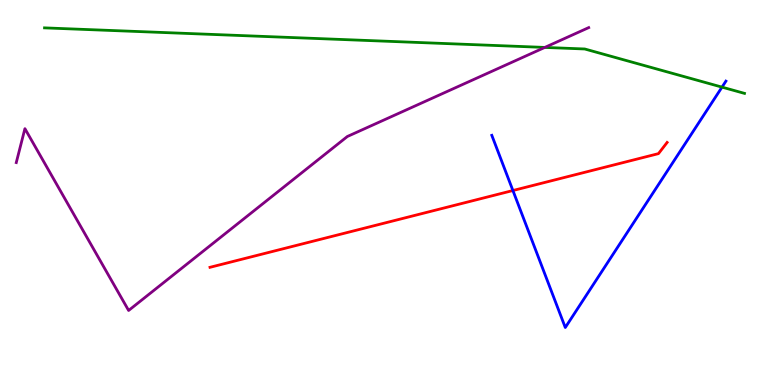[{'lines': ['blue', 'red'], 'intersections': [{'x': 6.62, 'y': 5.05}]}, {'lines': ['green', 'red'], 'intersections': []}, {'lines': ['purple', 'red'], 'intersections': []}, {'lines': ['blue', 'green'], 'intersections': [{'x': 9.32, 'y': 7.74}]}, {'lines': ['blue', 'purple'], 'intersections': []}, {'lines': ['green', 'purple'], 'intersections': [{'x': 7.03, 'y': 8.77}]}]